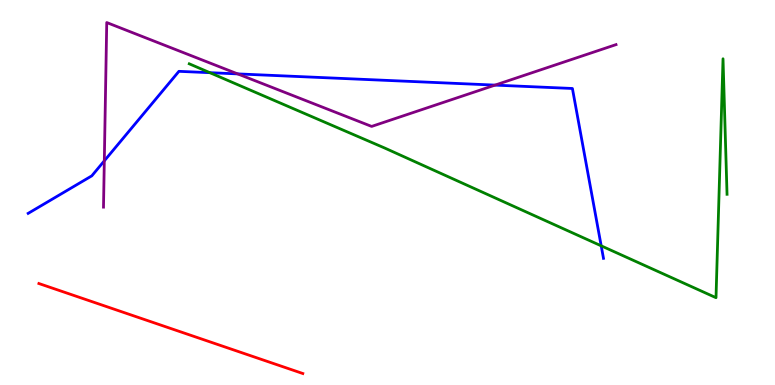[{'lines': ['blue', 'red'], 'intersections': []}, {'lines': ['green', 'red'], 'intersections': []}, {'lines': ['purple', 'red'], 'intersections': []}, {'lines': ['blue', 'green'], 'intersections': [{'x': 2.71, 'y': 8.11}, {'x': 7.76, 'y': 3.61}]}, {'lines': ['blue', 'purple'], 'intersections': [{'x': 1.35, 'y': 5.82}, {'x': 3.07, 'y': 8.08}, {'x': 6.39, 'y': 7.79}]}, {'lines': ['green', 'purple'], 'intersections': []}]